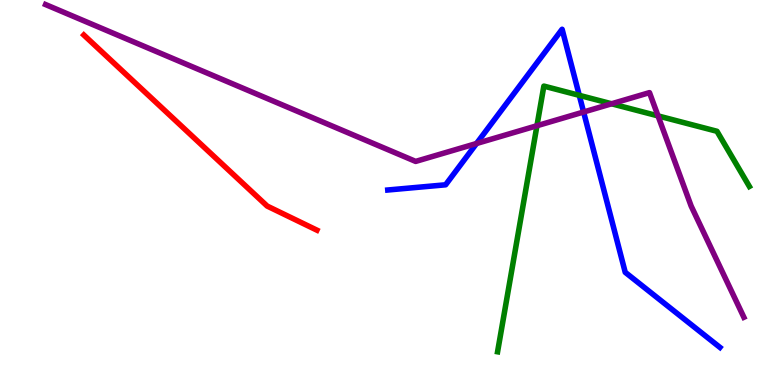[{'lines': ['blue', 'red'], 'intersections': []}, {'lines': ['green', 'red'], 'intersections': []}, {'lines': ['purple', 'red'], 'intersections': []}, {'lines': ['blue', 'green'], 'intersections': [{'x': 7.47, 'y': 7.52}]}, {'lines': ['blue', 'purple'], 'intersections': [{'x': 6.15, 'y': 6.27}, {'x': 7.53, 'y': 7.09}]}, {'lines': ['green', 'purple'], 'intersections': [{'x': 6.93, 'y': 6.73}, {'x': 7.89, 'y': 7.3}, {'x': 8.49, 'y': 6.99}]}]